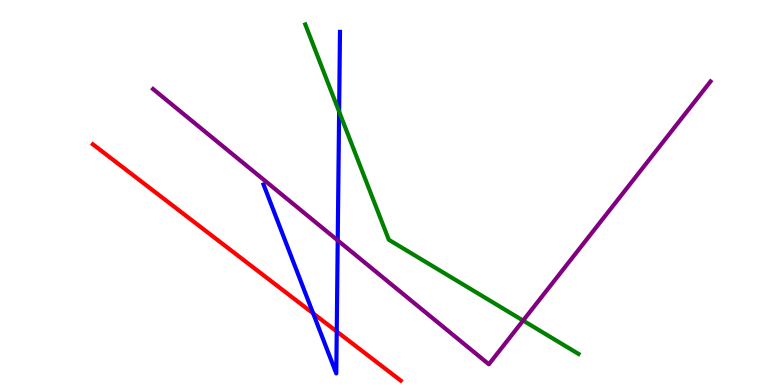[{'lines': ['blue', 'red'], 'intersections': [{'x': 4.04, 'y': 1.86}, {'x': 4.34, 'y': 1.39}]}, {'lines': ['green', 'red'], 'intersections': []}, {'lines': ['purple', 'red'], 'intersections': []}, {'lines': ['blue', 'green'], 'intersections': [{'x': 4.38, 'y': 7.1}]}, {'lines': ['blue', 'purple'], 'intersections': [{'x': 4.36, 'y': 3.76}]}, {'lines': ['green', 'purple'], 'intersections': [{'x': 6.75, 'y': 1.67}]}]